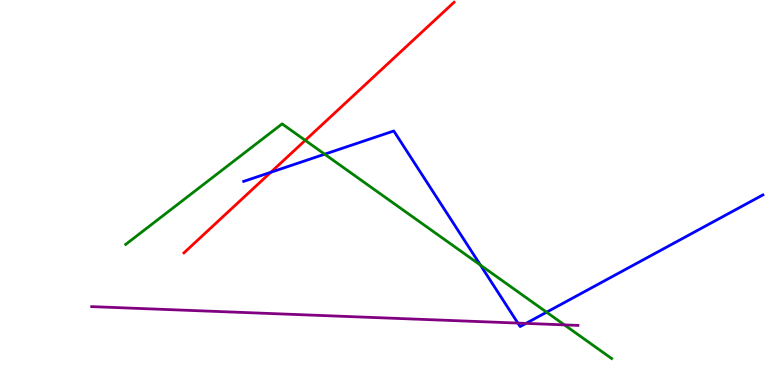[{'lines': ['blue', 'red'], 'intersections': [{'x': 3.49, 'y': 5.53}]}, {'lines': ['green', 'red'], 'intersections': [{'x': 3.94, 'y': 6.35}]}, {'lines': ['purple', 'red'], 'intersections': []}, {'lines': ['blue', 'green'], 'intersections': [{'x': 4.19, 'y': 6.0}, {'x': 6.2, 'y': 3.11}, {'x': 7.05, 'y': 1.89}]}, {'lines': ['blue', 'purple'], 'intersections': [{'x': 6.68, 'y': 1.61}, {'x': 6.79, 'y': 1.6}]}, {'lines': ['green', 'purple'], 'intersections': [{'x': 7.28, 'y': 1.56}]}]